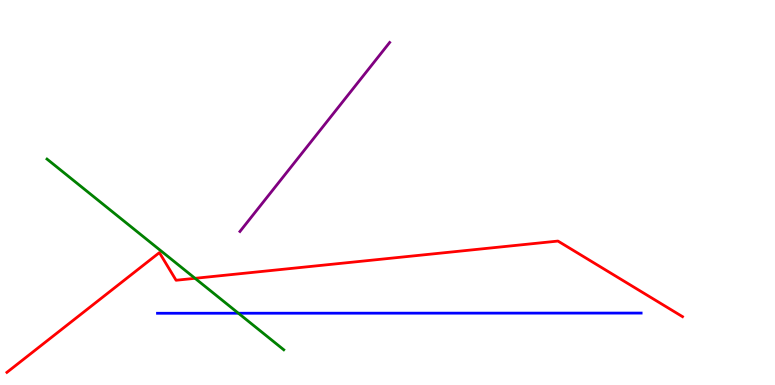[{'lines': ['blue', 'red'], 'intersections': []}, {'lines': ['green', 'red'], 'intersections': [{'x': 2.52, 'y': 2.77}]}, {'lines': ['purple', 'red'], 'intersections': []}, {'lines': ['blue', 'green'], 'intersections': [{'x': 3.08, 'y': 1.86}]}, {'lines': ['blue', 'purple'], 'intersections': []}, {'lines': ['green', 'purple'], 'intersections': []}]